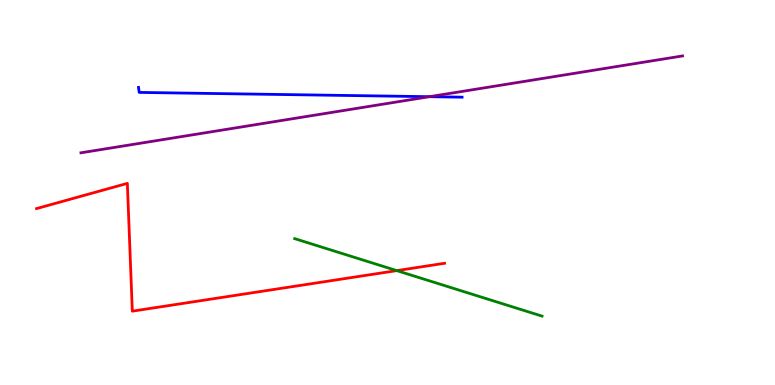[{'lines': ['blue', 'red'], 'intersections': []}, {'lines': ['green', 'red'], 'intersections': [{'x': 5.12, 'y': 2.97}]}, {'lines': ['purple', 'red'], 'intersections': []}, {'lines': ['blue', 'green'], 'intersections': []}, {'lines': ['blue', 'purple'], 'intersections': [{'x': 5.54, 'y': 7.49}]}, {'lines': ['green', 'purple'], 'intersections': []}]